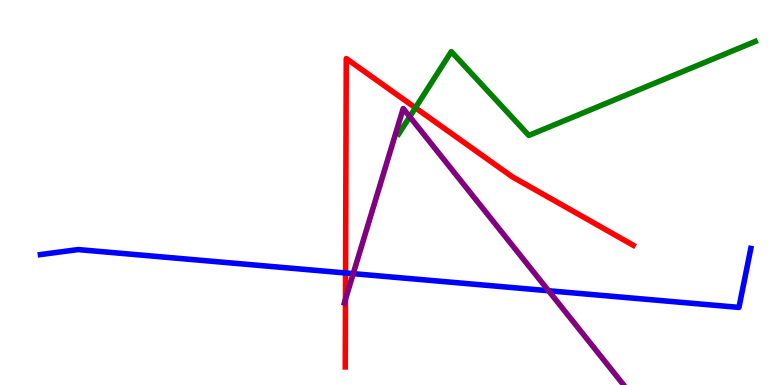[{'lines': ['blue', 'red'], 'intersections': [{'x': 4.46, 'y': 2.91}]}, {'lines': ['green', 'red'], 'intersections': [{'x': 5.36, 'y': 7.2}]}, {'lines': ['purple', 'red'], 'intersections': [{'x': 4.46, 'y': 2.23}]}, {'lines': ['blue', 'green'], 'intersections': []}, {'lines': ['blue', 'purple'], 'intersections': [{'x': 4.56, 'y': 2.89}, {'x': 7.08, 'y': 2.45}]}, {'lines': ['green', 'purple'], 'intersections': [{'x': 5.29, 'y': 6.97}]}]